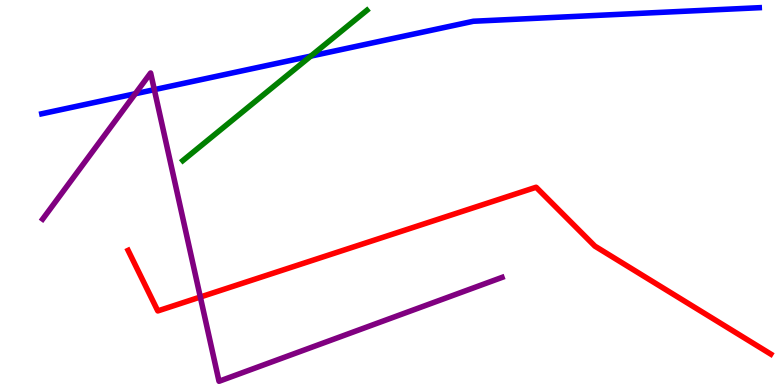[{'lines': ['blue', 'red'], 'intersections': []}, {'lines': ['green', 'red'], 'intersections': []}, {'lines': ['purple', 'red'], 'intersections': [{'x': 2.58, 'y': 2.29}]}, {'lines': ['blue', 'green'], 'intersections': [{'x': 4.01, 'y': 8.54}]}, {'lines': ['blue', 'purple'], 'intersections': [{'x': 1.75, 'y': 7.57}, {'x': 1.99, 'y': 7.67}]}, {'lines': ['green', 'purple'], 'intersections': []}]